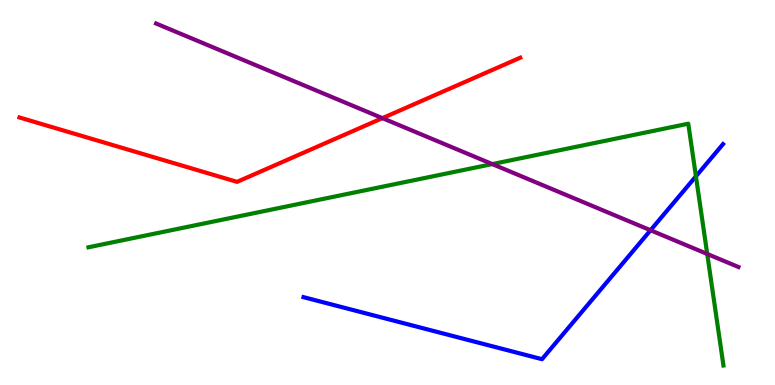[{'lines': ['blue', 'red'], 'intersections': []}, {'lines': ['green', 'red'], 'intersections': []}, {'lines': ['purple', 'red'], 'intersections': [{'x': 4.93, 'y': 6.93}]}, {'lines': ['blue', 'green'], 'intersections': [{'x': 8.98, 'y': 5.42}]}, {'lines': ['blue', 'purple'], 'intersections': [{'x': 8.39, 'y': 4.02}]}, {'lines': ['green', 'purple'], 'intersections': [{'x': 6.35, 'y': 5.74}, {'x': 9.13, 'y': 3.4}]}]